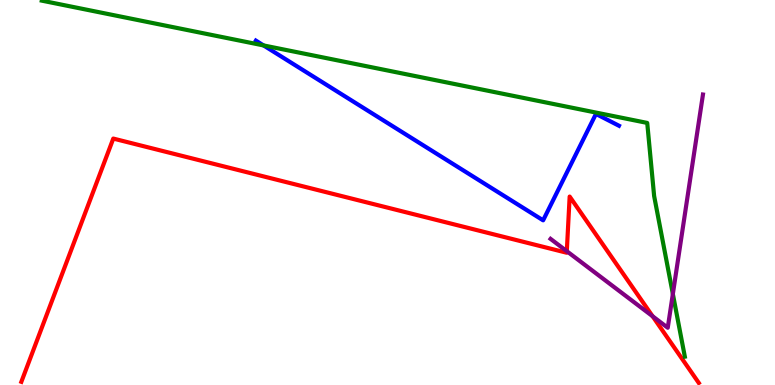[{'lines': ['blue', 'red'], 'intersections': []}, {'lines': ['green', 'red'], 'intersections': []}, {'lines': ['purple', 'red'], 'intersections': [{'x': 7.31, 'y': 3.48}, {'x': 8.42, 'y': 1.79}]}, {'lines': ['blue', 'green'], 'intersections': [{'x': 3.4, 'y': 8.82}]}, {'lines': ['blue', 'purple'], 'intersections': []}, {'lines': ['green', 'purple'], 'intersections': [{'x': 8.68, 'y': 2.36}]}]